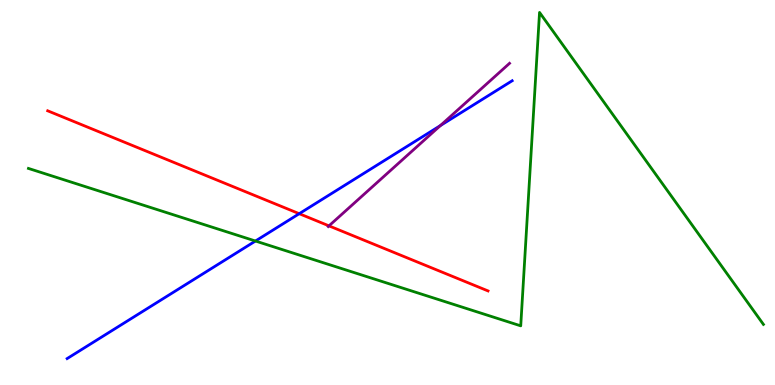[{'lines': ['blue', 'red'], 'intersections': [{'x': 3.86, 'y': 4.45}]}, {'lines': ['green', 'red'], 'intersections': []}, {'lines': ['purple', 'red'], 'intersections': [{'x': 4.24, 'y': 4.13}]}, {'lines': ['blue', 'green'], 'intersections': [{'x': 3.3, 'y': 3.74}]}, {'lines': ['blue', 'purple'], 'intersections': [{'x': 5.68, 'y': 6.74}]}, {'lines': ['green', 'purple'], 'intersections': []}]